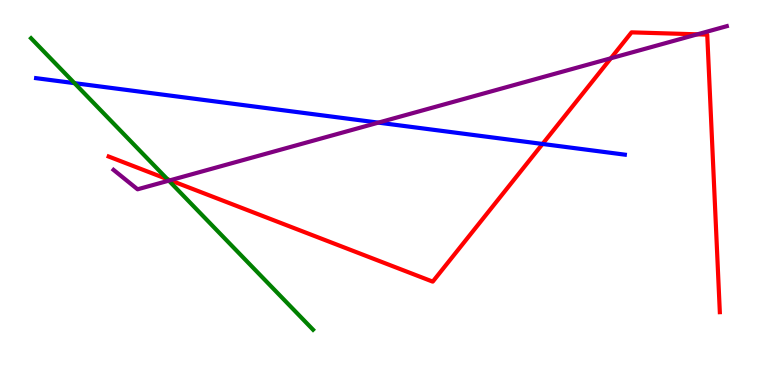[{'lines': ['blue', 'red'], 'intersections': [{'x': 7.0, 'y': 6.26}]}, {'lines': ['green', 'red'], 'intersections': [{'x': 2.16, 'y': 5.35}]}, {'lines': ['purple', 'red'], 'intersections': [{'x': 2.2, 'y': 5.32}, {'x': 7.88, 'y': 8.49}, {'x': 9.0, 'y': 9.11}]}, {'lines': ['blue', 'green'], 'intersections': [{'x': 0.961, 'y': 7.84}]}, {'lines': ['blue', 'purple'], 'intersections': [{'x': 4.88, 'y': 6.81}]}, {'lines': ['green', 'purple'], 'intersections': [{'x': 2.18, 'y': 5.31}]}]